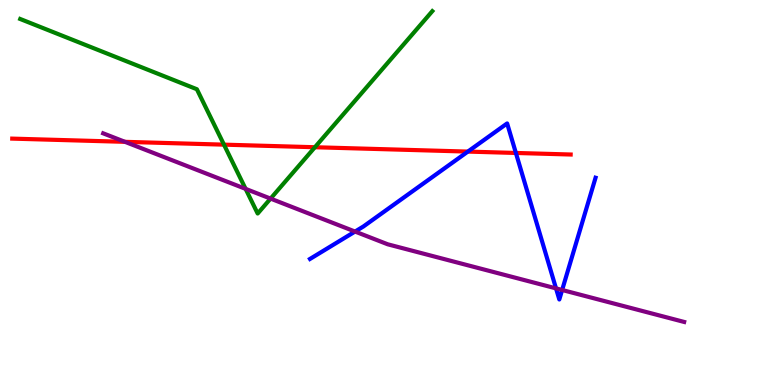[{'lines': ['blue', 'red'], 'intersections': [{'x': 6.04, 'y': 6.06}, {'x': 6.66, 'y': 6.03}]}, {'lines': ['green', 'red'], 'intersections': [{'x': 2.89, 'y': 6.24}, {'x': 4.06, 'y': 6.18}]}, {'lines': ['purple', 'red'], 'intersections': [{'x': 1.61, 'y': 6.32}]}, {'lines': ['blue', 'green'], 'intersections': []}, {'lines': ['blue', 'purple'], 'intersections': [{'x': 4.58, 'y': 3.99}, {'x': 7.17, 'y': 2.51}, {'x': 7.25, 'y': 2.47}]}, {'lines': ['green', 'purple'], 'intersections': [{'x': 3.17, 'y': 5.09}, {'x': 3.49, 'y': 4.84}]}]